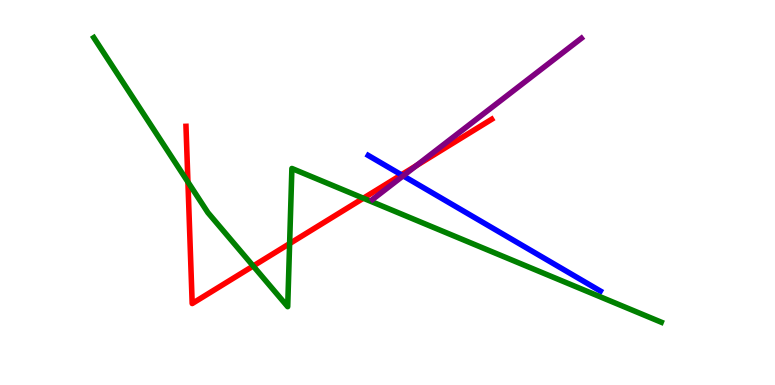[{'lines': ['blue', 'red'], 'intersections': [{'x': 5.18, 'y': 5.46}]}, {'lines': ['green', 'red'], 'intersections': [{'x': 2.42, 'y': 5.27}, {'x': 3.27, 'y': 3.09}, {'x': 3.74, 'y': 3.67}, {'x': 4.69, 'y': 4.85}]}, {'lines': ['purple', 'red'], 'intersections': [{'x': 5.37, 'y': 5.7}]}, {'lines': ['blue', 'green'], 'intersections': []}, {'lines': ['blue', 'purple'], 'intersections': [{'x': 5.2, 'y': 5.43}]}, {'lines': ['green', 'purple'], 'intersections': []}]